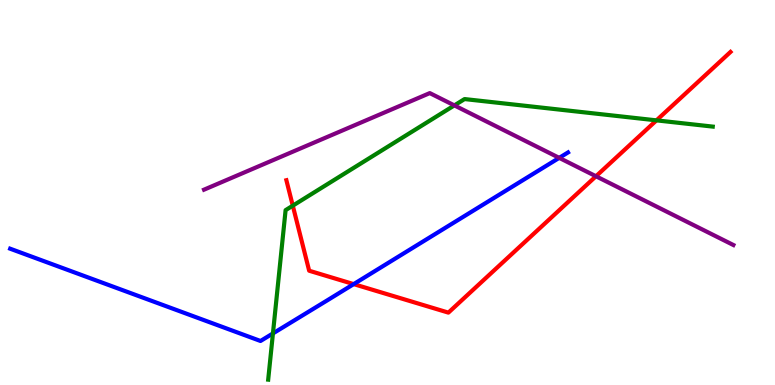[{'lines': ['blue', 'red'], 'intersections': [{'x': 4.56, 'y': 2.62}]}, {'lines': ['green', 'red'], 'intersections': [{'x': 3.78, 'y': 4.66}, {'x': 8.47, 'y': 6.87}]}, {'lines': ['purple', 'red'], 'intersections': [{'x': 7.69, 'y': 5.42}]}, {'lines': ['blue', 'green'], 'intersections': [{'x': 3.52, 'y': 1.34}]}, {'lines': ['blue', 'purple'], 'intersections': [{'x': 7.22, 'y': 5.9}]}, {'lines': ['green', 'purple'], 'intersections': [{'x': 5.86, 'y': 7.26}]}]